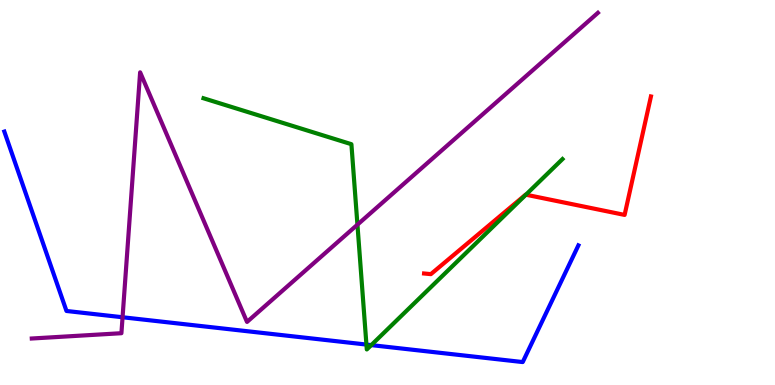[{'lines': ['blue', 'red'], 'intersections': []}, {'lines': ['green', 'red'], 'intersections': [{'x': 6.79, 'y': 4.94}]}, {'lines': ['purple', 'red'], 'intersections': []}, {'lines': ['blue', 'green'], 'intersections': [{'x': 4.73, 'y': 1.05}, {'x': 4.79, 'y': 1.04}]}, {'lines': ['blue', 'purple'], 'intersections': [{'x': 1.58, 'y': 1.76}]}, {'lines': ['green', 'purple'], 'intersections': [{'x': 4.61, 'y': 4.16}]}]